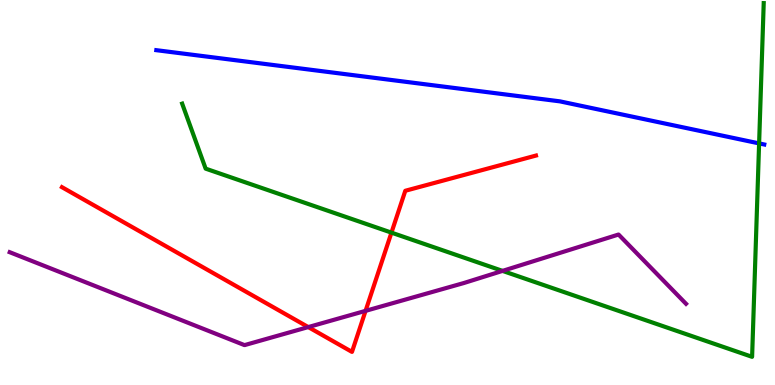[{'lines': ['blue', 'red'], 'intersections': []}, {'lines': ['green', 'red'], 'intersections': [{'x': 5.05, 'y': 3.96}]}, {'lines': ['purple', 'red'], 'intersections': [{'x': 3.98, 'y': 1.5}, {'x': 4.72, 'y': 1.93}]}, {'lines': ['blue', 'green'], 'intersections': [{'x': 9.79, 'y': 6.28}]}, {'lines': ['blue', 'purple'], 'intersections': []}, {'lines': ['green', 'purple'], 'intersections': [{'x': 6.48, 'y': 2.96}]}]